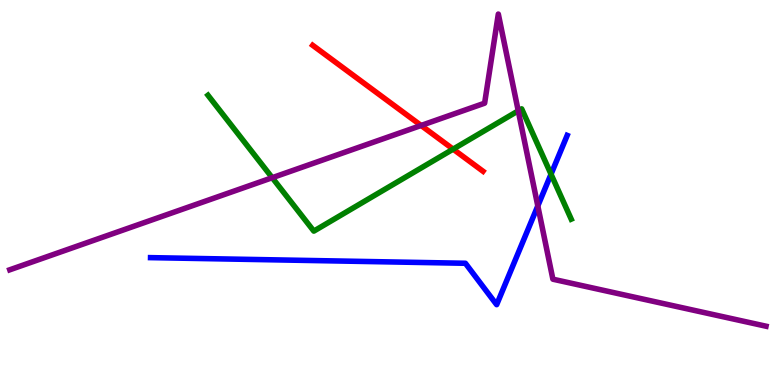[{'lines': ['blue', 'red'], 'intersections': []}, {'lines': ['green', 'red'], 'intersections': [{'x': 5.85, 'y': 6.13}]}, {'lines': ['purple', 'red'], 'intersections': [{'x': 5.43, 'y': 6.74}]}, {'lines': ['blue', 'green'], 'intersections': [{'x': 7.11, 'y': 5.48}]}, {'lines': ['blue', 'purple'], 'intersections': [{'x': 6.94, 'y': 4.65}]}, {'lines': ['green', 'purple'], 'intersections': [{'x': 3.51, 'y': 5.38}, {'x': 6.69, 'y': 7.12}]}]